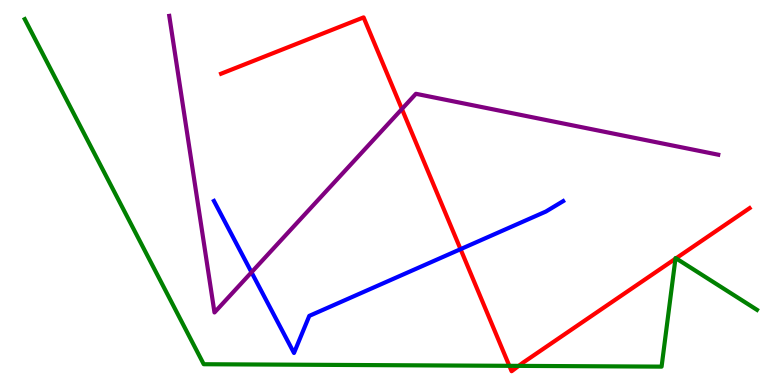[{'lines': ['blue', 'red'], 'intersections': [{'x': 5.94, 'y': 3.53}]}, {'lines': ['green', 'red'], 'intersections': [{'x': 6.57, 'y': 0.498}, {'x': 6.69, 'y': 0.497}, {'x': 8.72, 'y': 3.28}, {'x': 8.72, 'y': 3.29}]}, {'lines': ['purple', 'red'], 'intersections': [{'x': 5.19, 'y': 7.17}]}, {'lines': ['blue', 'green'], 'intersections': []}, {'lines': ['blue', 'purple'], 'intersections': [{'x': 3.25, 'y': 2.93}]}, {'lines': ['green', 'purple'], 'intersections': []}]